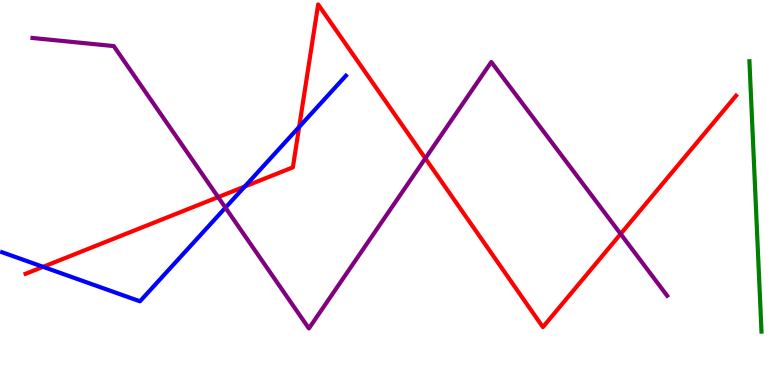[{'lines': ['blue', 'red'], 'intersections': [{'x': 0.556, 'y': 3.07}, {'x': 3.16, 'y': 5.16}, {'x': 3.86, 'y': 6.7}]}, {'lines': ['green', 'red'], 'intersections': []}, {'lines': ['purple', 'red'], 'intersections': [{'x': 2.81, 'y': 4.88}, {'x': 5.49, 'y': 5.89}, {'x': 8.01, 'y': 3.92}]}, {'lines': ['blue', 'green'], 'intersections': []}, {'lines': ['blue', 'purple'], 'intersections': [{'x': 2.91, 'y': 4.61}]}, {'lines': ['green', 'purple'], 'intersections': []}]